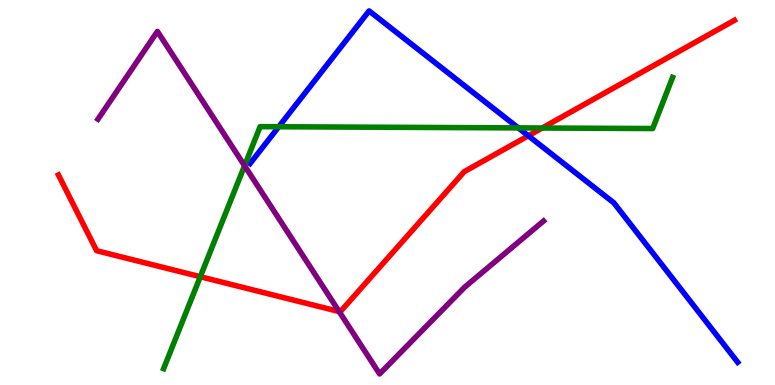[{'lines': ['blue', 'red'], 'intersections': [{'x': 6.82, 'y': 6.47}]}, {'lines': ['green', 'red'], 'intersections': [{'x': 2.58, 'y': 2.81}, {'x': 7.0, 'y': 6.68}]}, {'lines': ['purple', 'red'], 'intersections': [{'x': 4.38, 'y': 1.91}]}, {'lines': ['blue', 'green'], 'intersections': [{'x': 3.6, 'y': 6.71}, {'x': 6.69, 'y': 6.68}]}, {'lines': ['blue', 'purple'], 'intersections': []}, {'lines': ['green', 'purple'], 'intersections': [{'x': 3.16, 'y': 5.7}]}]